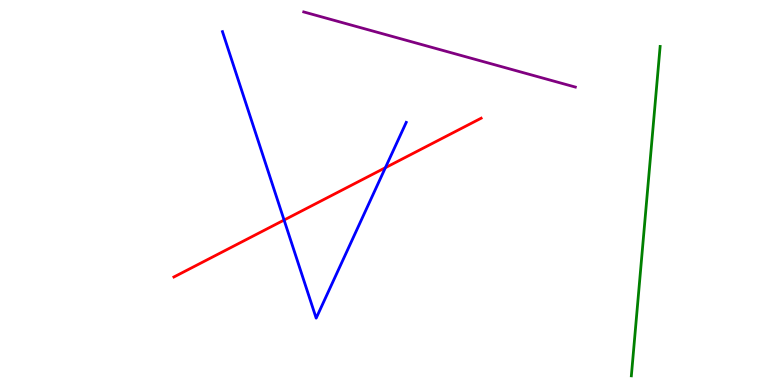[{'lines': ['blue', 'red'], 'intersections': [{'x': 3.67, 'y': 4.28}, {'x': 4.97, 'y': 5.64}]}, {'lines': ['green', 'red'], 'intersections': []}, {'lines': ['purple', 'red'], 'intersections': []}, {'lines': ['blue', 'green'], 'intersections': []}, {'lines': ['blue', 'purple'], 'intersections': []}, {'lines': ['green', 'purple'], 'intersections': []}]